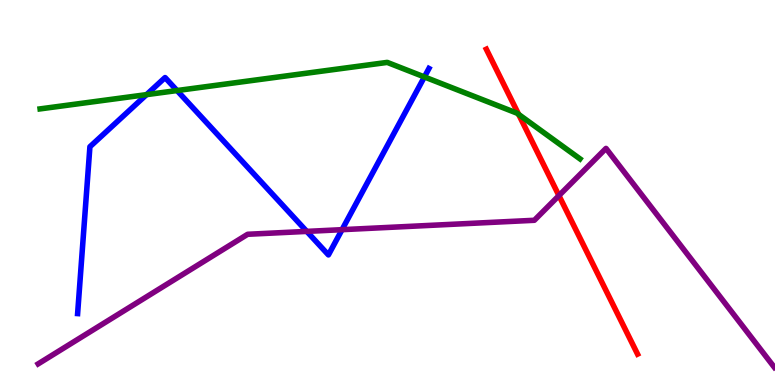[{'lines': ['blue', 'red'], 'intersections': []}, {'lines': ['green', 'red'], 'intersections': [{'x': 6.69, 'y': 7.03}]}, {'lines': ['purple', 'red'], 'intersections': [{'x': 7.21, 'y': 4.92}]}, {'lines': ['blue', 'green'], 'intersections': [{'x': 1.89, 'y': 7.54}, {'x': 2.28, 'y': 7.65}, {'x': 5.48, 'y': 8.0}]}, {'lines': ['blue', 'purple'], 'intersections': [{'x': 3.96, 'y': 3.99}, {'x': 4.41, 'y': 4.03}]}, {'lines': ['green', 'purple'], 'intersections': []}]